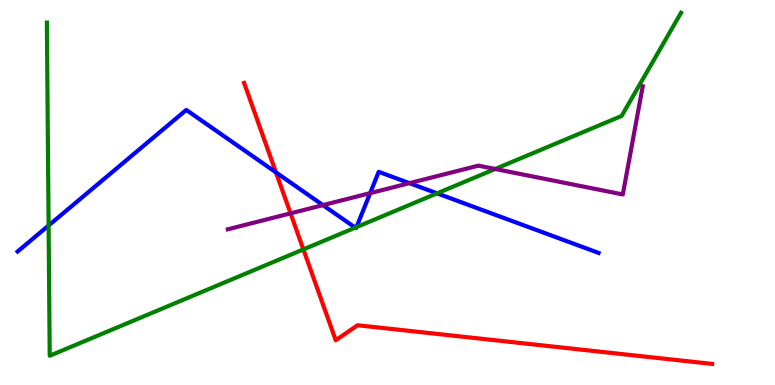[{'lines': ['blue', 'red'], 'intersections': [{'x': 3.56, 'y': 5.52}]}, {'lines': ['green', 'red'], 'intersections': [{'x': 3.91, 'y': 3.52}]}, {'lines': ['purple', 'red'], 'intersections': [{'x': 3.75, 'y': 4.46}]}, {'lines': ['blue', 'green'], 'intersections': [{'x': 0.627, 'y': 4.14}, {'x': 4.58, 'y': 4.09}, {'x': 4.6, 'y': 4.1}, {'x': 5.64, 'y': 4.98}]}, {'lines': ['blue', 'purple'], 'intersections': [{'x': 4.17, 'y': 4.67}, {'x': 4.78, 'y': 4.98}, {'x': 5.28, 'y': 5.24}]}, {'lines': ['green', 'purple'], 'intersections': [{'x': 6.39, 'y': 5.61}]}]